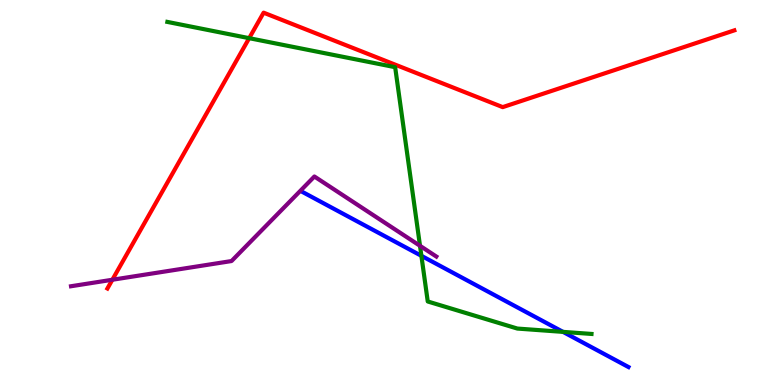[{'lines': ['blue', 'red'], 'intersections': []}, {'lines': ['green', 'red'], 'intersections': [{'x': 3.22, 'y': 9.01}]}, {'lines': ['purple', 'red'], 'intersections': [{'x': 1.45, 'y': 2.73}]}, {'lines': ['blue', 'green'], 'intersections': [{'x': 5.44, 'y': 3.36}, {'x': 7.26, 'y': 1.38}]}, {'lines': ['blue', 'purple'], 'intersections': []}, {'lines': ['green', 'purple'], 'intersections': [{'x': 5.42, 'y': 3.62}]}]